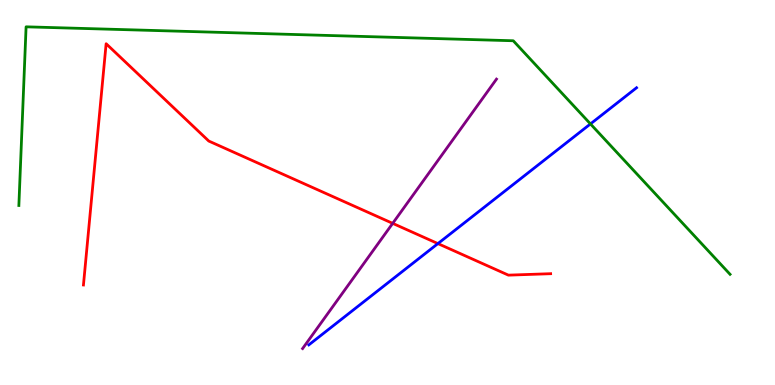[{'lines': ['blue', 'red'], 'intersections': [{'x': 5.65, 'y': 3.67}]}, {'lines': ['green', 'red'], 'intersections': []}, {'lines': ['purple', 'red'], 'intersections': [{'x': 5.07, 'y': 4.2}]}, {'lines': ['blue', 'green'], 'intersections': [{'x': 7.62, 'y': 6.78}]}, {'lines': ['blue', 'purple'], 'intersections': []}, {'lines': ['green', 'purple'], 'intersections': []}]